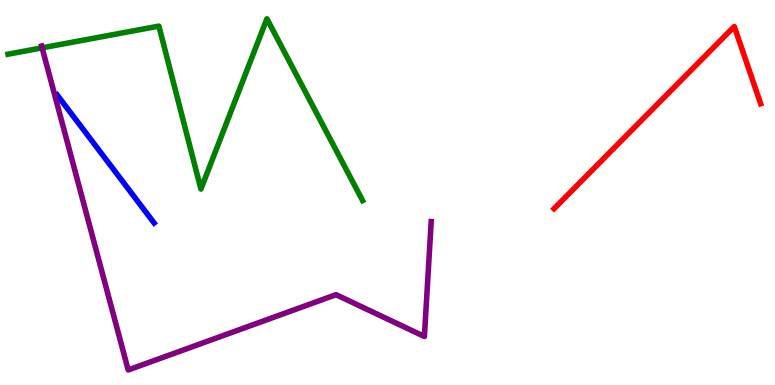[{'lines': ['blue', 'red'], 'intersections': []}, {'lines': ['green', 'red'], 'intersections': []}, {'lines': ['purple', 'red'], 'intersections': []}, {'lines': ['blue', 'green'], 'intersections': []}, {'lines': ['blue', 'purple'], 'intersections': []}, {'lines': ['green', 'purple'], 'intersections': [{'x': 0.543, 'y': 8.76}]}]